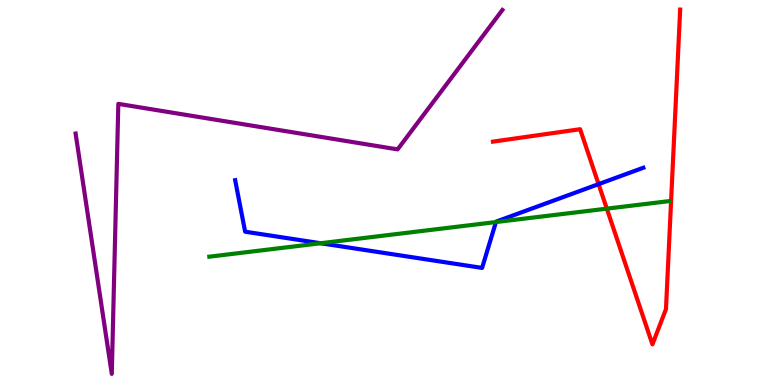[{'lines': ['blue', 'red'], 'intersections': [{'x': 7.72, 'y': 5.22}]}, {'lines': ['green', 'red'], 'intersections': [{'x': 7.83, 'y': 4.58}]}, {'lines': ['purple', 'red'], 'intersections': []}, {'lines': ['blue', 'green'], 'intersections': [{'x': 4.14, 'y': 3.68}, {'x': 6.4, 'y': 4.23}]}, {'lines': ['blue', 'purple'], 'intersections': []}, {'lines': ['green', 'purple'], 'intersections': []}]